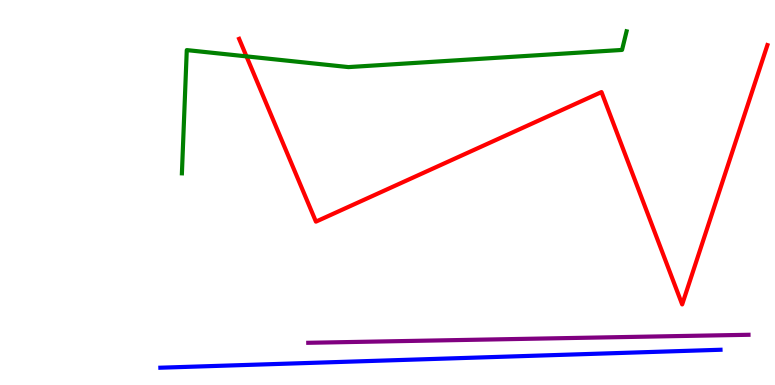[{'lines': ['blue', 'red'], 'intersections': []}, {'lines': ['green', 'red'], 'intersections': [{'x': 3.18, 'y': 8.54}]}, {'lines': ['purple', 'red'], 'intersections': []}, {'lines': ['blue', 'green'], 'intersections': []}, {'lines': ['blue', 'purple'], 'intersections': []}, {'lines': ['green', 'purple'], 'intersections': []}]